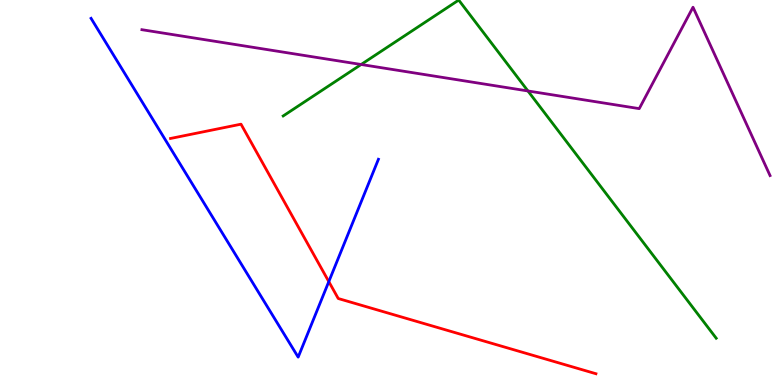[{'lines': ['blue', 'red'], 'intersections': [{'x': 4.24, 'y': 2.69}]}, {'lines': ['green', 'red'], 'intersections': []}, {'lines': ['purple', 'red'], 'intersections': []}, {'lines': ['blue', 'green'], 'intersections': []}, {'lines': ['blue', 'purple'], 'intersections': []}, {'lines': ['green', 'purple'], 'intersections': [{'x': 4.66, 'y': 8.32}, {'x': 6.81, 'y': 7.64}]}]